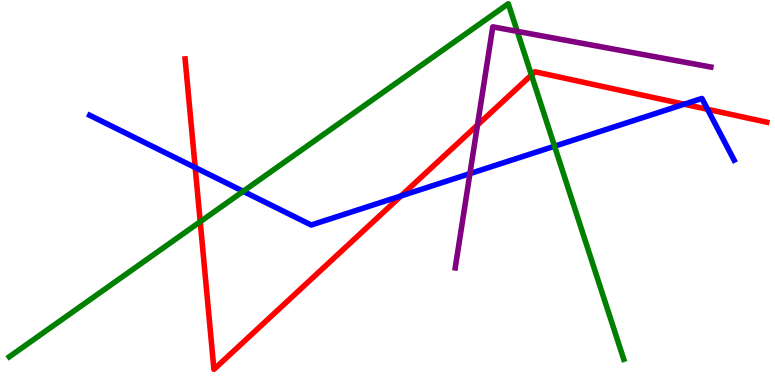[{'lines': ['blue', 'red'], 'intersections': [{'x': 2.52, 'y': 5.65}, {'x': 5.17, 'y': 4.91}, {'x': 8.83, 'y': 7.29}, {'x': 9.13, 'y': 7.16}]}, {'lines': ['green', 'red'], 'intersections': [{'x': 2.58, 'y': 4.24}, {'x': 6.86, 'y': 8.05}]}, {'lines': ['purple', 'red'], 'intersections': [{'x': 6.16, 'y': 6.75}]}, {'lines': ['blue', 'green'], 'intersections': [{'x': 3.14, 'y': 5.03}, {'x': 7.16, 'y': 6.2}]}, {'lines': ['blue', 'purple'], 'intersections': [{'x': 6.06, 'y': 5.49}]}, {'lines': ['green', 'purple'], 'intersections': [{'x': 6.67, 'y': 9.19}]}]